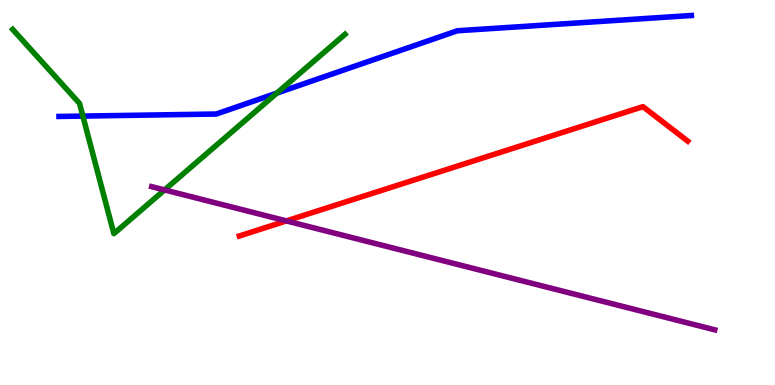[{'lines': ['blue', 'red'], 'intersections': []}, {'lines': ['green', 'red'], 'intersections': []}, {'lines': ['purple', 'red'], 'intersections': [{'x': 3.7, 'y': 4.26}]}, {'lines': ['blue', 'green'], 'intersections': [{'x': 1.07, 'y': 6.98}, {'x': 3.57, 'y': 7.58}]}, {'lines': ['blue', 'purple'], 'intersections': []}, {'lines': ['green', 'purple'], 'intersections': [{'x': 2.12, 'y': 5.07}]}]